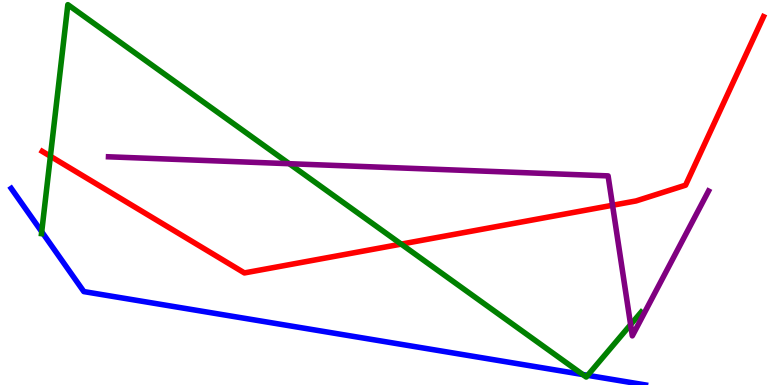[{'lines': ['blue', 'red'], 'intersections': []}, {'lines': ['green', 'red'], 'intersections': [{'x': 0.65, 'y': 5.94}, {'x': 5.18, 'y': 3.66}]}, {'lines': ['purple', 'red'], 'intersections': [{'x': 7.9, 'y': 4.67}]}, {'lines': ['blue', 'green'], 'intersections': [{'x': 0.538, 'y': 3.98}, {'x': 7.52, 'y': 0.272}, {'x': 7.58, 'y': 0.251}]}, {'lines': ['blue', 'purple'], 'intersections': []}, {'lines': ['green', 'purple'], 'intersections': [{'x': 3.73, 'y': 5.75}, {'x': 8.14, 'y': 1.57}]}]